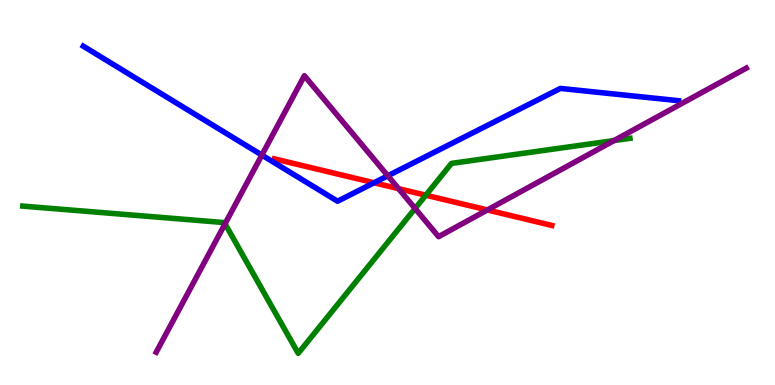[{'lines': ['blue', 'red'], 'intersections': [{'x': 4.83, 'y': 5.25}]}, {'lines': ['green', 'red'], 'intersections': [{'x': 5.49, 'y': 4.93}]}, {'lines': ['purple', 'red'], 'intersections': [{'x': 5.14, 'y': 5.1}, {'x': 6.29, 'y': 4.55}]}, {'lines': ['blue', 'green'], 'intersections': []}, {'lines': ['blue', 'purple'], 'intersections': [{'x': 3.38, 'y': 5.97}, {'x': 5.0, 'y': 5.43}]}, {'lines': ['green', 'purple'], 'intersections': [{'x': 2.9, 'y': 4.19}, {'x': 5.36, 'y': 4.58}, {'x': 7.92, 'y': 6.35}]}]